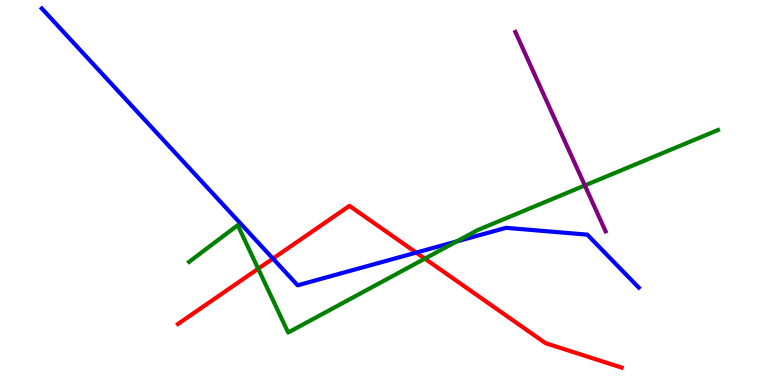[{'lines': ['blue', 'red'], 'intersections': [{'x': 3.52, 'y': 3.28}, {'x': 5.37, 'y': 3.44}]}, {'lines': ['green', 'red'], 'intersections': [{'x': 3.33, 'y': 3.02}, {'x': 5.48, 'y': 3.28}]}, {'lines': ['purple', 'red'], 'intersections': []}, {'lines': ['blue', 'green'], 'intersections': [{'x': 5.89, 'y': 3.73}]}, {'lines': ['blue', 'purple'], 'intersections': []}, {'lines': ['green', 'purple'], 'intersections': [{'x': 7.55, 'y': 5.18}]}]